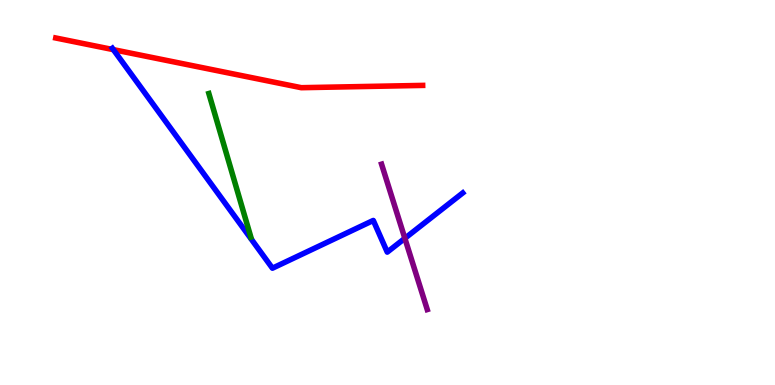[{'lines': ['blue', 'red'], 'intersections': [{'x': 1.46, 'y': 8.71}]}, {'lines': ['green', 'red'], 'intersections': []}, {'lines': ['purple', 'red'], 'intersections': []}, {'lines': ['blue', 'green'], 'intersections': []}, {'lines': ['blue', 'purple'], 'intersections': [{'x': 5.22, 'y': 3.81}]}, {'lines': ['green', 'purple'], 'intersections': []}]